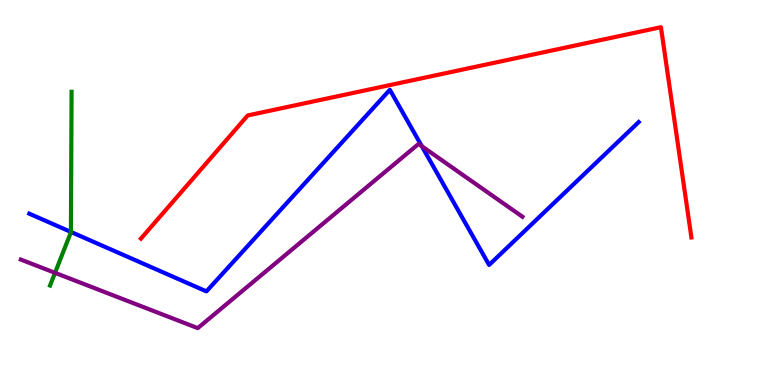[{'lines': ['blue', 'red'], 'intersections': []}, {'lines': ['green', 'red'], 'intersections': []}, {'lines': ['purple', 'red'], 'intersections': []}, {'lines': ['blue', 'green'], 'intersections': [{'x': 0.915, 'y': 3.98}]}, {'lines': ['blue', 'purple'], 'intersections': [{'x': 5.44, 'y': 6.2}]}, {'lines': ['green', 'purple'], 'intersections': [{'x': 0.71, 'y': 2.91}]}]